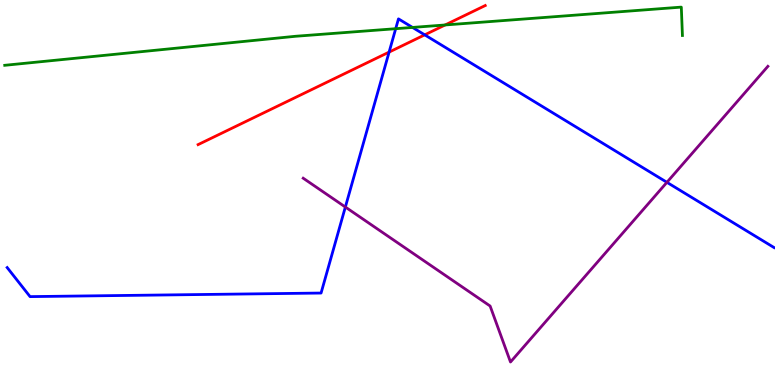[{'lines': ['blue', 'red'], 'intersections': [{'x': 5.02, 'y': 8.65}, {'x': 5.48, 'y': 9.09}]}, {'lines': ['green', 'red'], 'intersections': [{'x': 5.74, 'y': 9.35}]}, {'lines': ['purple', 'red'], 'intersections': []}, {'lines': ['blue', 'green'], 'intersections': [{'x': 5.11, 'y': 9.25}, {'x': 5.32, 'y': 9.29}]}, {'lines': ['blue', 'purple'], 'intersections': [{'x': 4.46, 'y': 4.62}, {'x': 8.61, 'y': 5.26}]}, {'lines': ['green', 'purple'], 'intersections': []}]